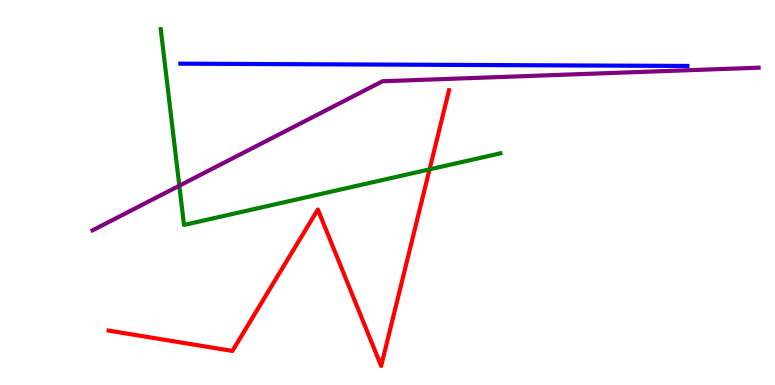[{'lines': ['blue', 'red'], 'intersections': []}, {'lines': ['green', 'red'], 'intersections': [{'x': 5.54, 'y': 5.6}]}, {'lines': ['purple', 'red'], 'intersections': []}, {'lines': ['blue', 'green'], 'intersections': []}, {'lines': ['blue', 'purple'], 'intersections': []}, {'lines': ['green', 'purple'], 'intersections': [{'x': 2.31, 'y': 5.18}]}]